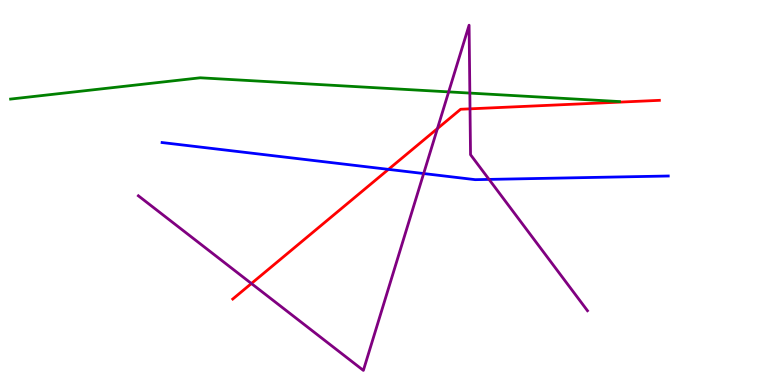[{'lines': ['blue', 'red'], 'intersections': [{'x': 5.01, 'y': 5.6}]}, {'lines': ['green', 'red'], 'intersections': []}, {'lines': ['purple', 'red'], 'intersections': [{'x': 3.24, 'y': 2.64}, {'x': 5.64, 'y': 6.66}, {'x': 6.06, 'y': 7.17}]}, {'lines': ['blue', 'green'], 'intersections': []}, {'lines': ['blue', 'purple'], 'intersections': [{'x': 5.47, 'y': 5.49}, {'x': 6.31, 'y': 5.34}]}, {'lines': ['green', 'purple'], 'intersections': [{'x': 5.79, 'y': 7.61}, {'x': 6.06, 'y': 7.58}]}]